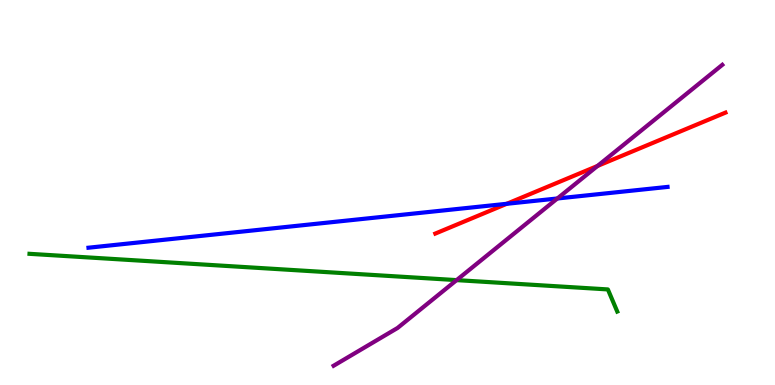[{'lines': ['blue', 'red'], 'intersections': [{'x': 6.54, 'y': 4.71}]}, {'lines': ['green', 'red'], 'intersections': []}, {'lines': ['purple', 'red'], 'intersections': [{'x': 7.71, 'y': 5.69}]}, {'lines': ['blue', 'green'], 'intersections': []}, {'lines': ['blue', 'purple'], 'intersections': [{'x': 7.19, 'y': 4.84}]}, {'lines': ['green', 'purple'], 'intersections': [{'x': 5.89, 'y': 2.72}]}]